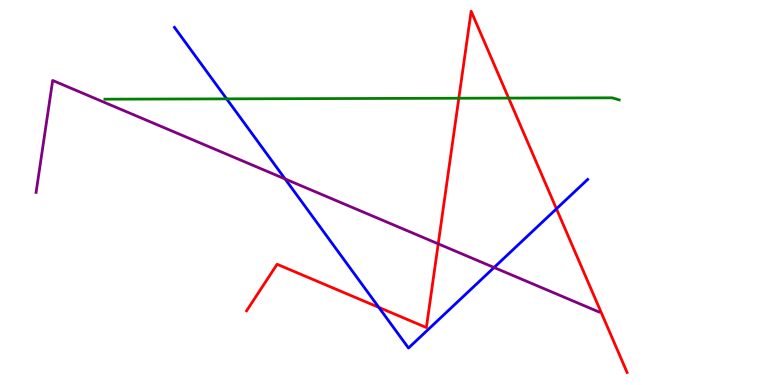[{'lines': ['blue', 'red'], 'intersections': [{'x': 4.89, 'y': 2.02}, {'x': 7.18, 'y': 4.58}]}, {'lines': ['green', 'red'], 'intersections': [{'x': 5.92, 'y': 7.45}, {'x': 6.56, 'y': 7.45}]}, {'lines': ['purple', 'red'], 'intersections': [{'x': 5.65, 'y': 3.67}]}, {'lines': ['blue', 'green'], 'intersections': [{'x': 2.92, 'y': 7.43}]}, {'lines': ['blue', 'purple'], 'intersections': [{'x': 3.68, 'y': 5.35}, {'x': 6.38, 'y': 3.05}]}, {'lines': ['green', 'purple'], 'intersections': []}]